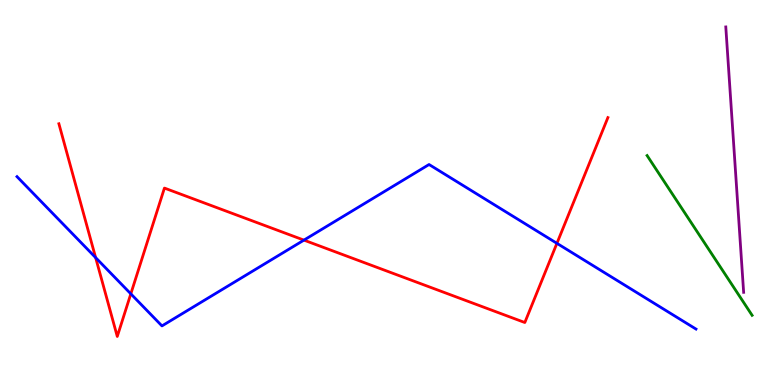[{'lines': ['blue', 'red'], 'intersections': [{'x': 1.23, 'y': 3.31}, {'x': 1.69, 'y': 2.37}, {'x': 3.92, 'y': 3.76}, {'x': 7.19, 'y': 3.68}]}, {'lines': ['green', 'red'], 'intersections': []}, {'lines': ['purple', 'red'], 'intersections': []}, {'lines': ['blue', 'green'], 'intersections': []}, {'lines': ['blue', 'purple'], 'intersections': []}, {'lines': ['green', 'purple'], 'intersections': []}]